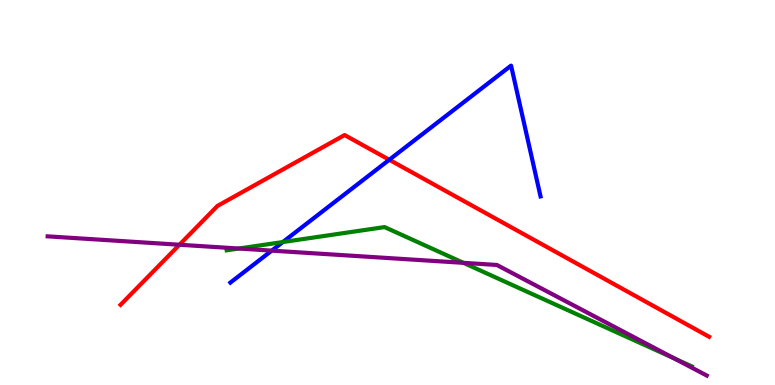[{'lines': ['blue', 'red'], 'intersections': [{'x': 5.02, 'y': 5.85}]}, {'lines': ['green', 'red'], 'intersections': []}, {'lines': ['purple', 'red'], 'intersections': [{'x': 2.32, 'y': 3.64}]}, {'lines': ['blue', 'green'], 'intersections': [{'x': 3.65, 'y': 3.71}]}, {'lines': ['blue', 'purple'], 'intersections': [{'x': 3.51, 'y': 3.49}]}, {'lines': ['green', 'purple'], 'intersections': [{'x': 3.08, 'y': 3.54}, {'x': 5.98, 'y': 3.17}, {'x': 8.7, 'y': 0.688}]}]